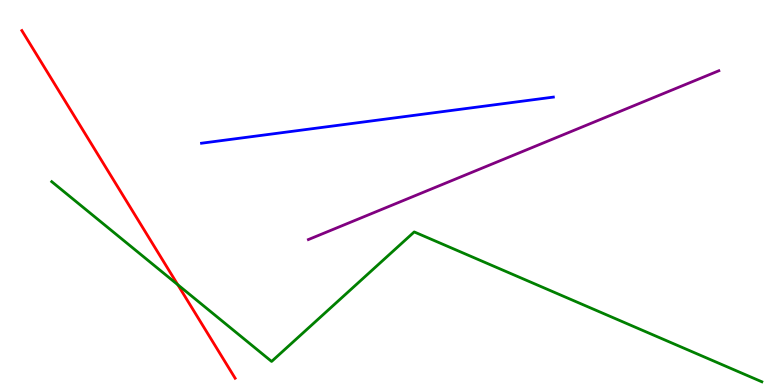[{'lines': ['blue', 'red'], 'intersections': []}, {'lines': ['green', 'red'], 'intersections': [{'x': 2.29, 'y': 2.6}]}, {'lines': ['purple', 'red'], 'intersections': []}, {'lines': ['blue', 'green'], 'intersections': []}, {'lines': ['blue', 'purple'], 'intersections': []}, {'lines': ['green', 'purple'], 'intersections': []}]